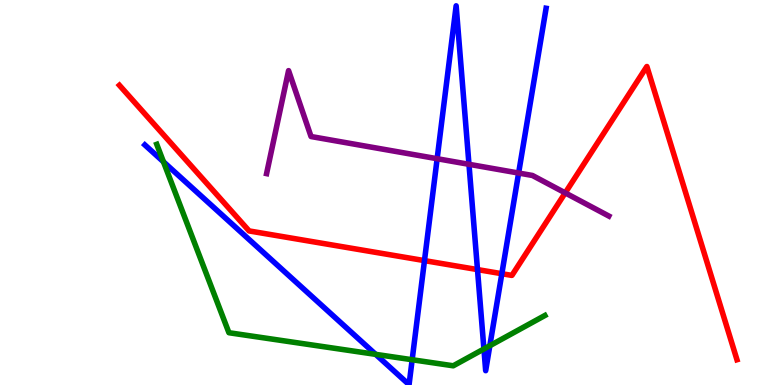[{'lines': ['blue', 'red'], 'intersections': [{'x': 5.48, 'y': 3.23}, {'x': 6.16, 'y': 3.0}, {'x': 6.48, 'y': 2.89}]}, {'lines': ['green', 'red'], 'intersections': []}, {'lines': ['purple', 'red'], 'intersections': [{'x': 7.29, 'y': 4.99}]}, {'lines': ['blue', 'green'], 'intersections': [{'x': 2.11, 'y': 5.8}, {'x': 4.85, 'y': 0.796}, {'x': 5.32, 'y': 0.656}, {'x': 6.24, 'y': 0.936}, {'x': 6.32, 'y': 1.02}]}, {'lines': ['blue', 'purple'], 'intersections': [{'x': 5.64, 'y': 5.88}, {'x': 6.05, 'y': 5.73}, {'x': 6.69, 'y': 5.51}]}, {'lines': ['green', 'purple'], 'intersections': []}]